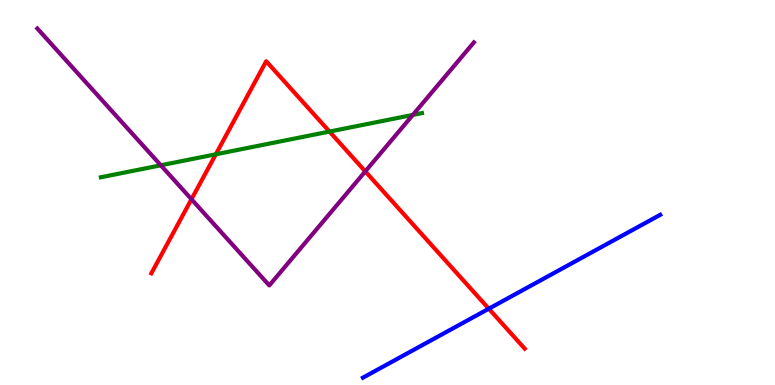[{'lines': ['blue', 'red'], 'intersections': [{'x': 6.31, 'y': 1.98}]}, {'lines': ['green', 'red'], 'intersections': [{'x': 2.78, 'y': 5.99}, {'x': 4.25, 'y': 6.58}]}, {'lines': ['purple', 'red'], 'intersections': [{'x': 2.47, 'y': 4.82}, {'x': 4.71, 'y': 5.55}]}, {'lines': ['blue', 'green'], 'intersections': []}, {'lines': ['blue', 'purple'], 'intersections': []}, {'lines': ['green', 'purple'], 'intersections': [{'x': 2.08, 'y': 5.71}, {'x': 5.33, 'y': 7.02}]}]